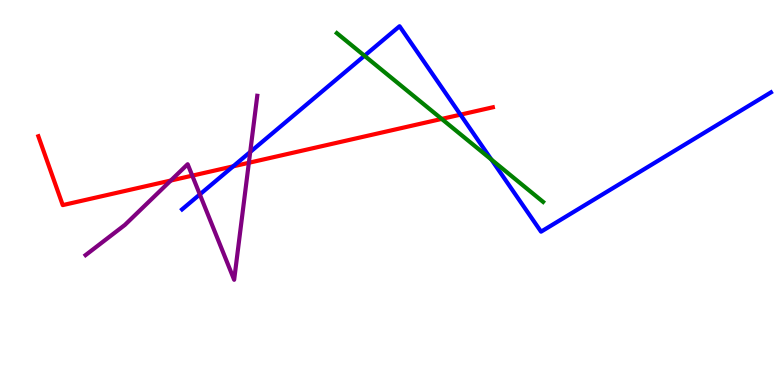[{'lines': ['blue', 'red'], 'intersections': [{'x': 3.01, 'y': 5.68}, {'x': 5.94, 'y': 7.02}]}, {'lines': ['green', 'red'], 'intersections': [{'x': 5.7, 'y': 6.91}]}, {'lines': ['purple', 'red'], 'intersections': [{'x': 2.2, 'y': 5.31}, {'x': 2.48, 'y': 5.44}, {'x': 3.21, 'y': 5.77}]}, {'lines': ['blue', 'green'], 'intersections': [{'x': 4.7, 'y': 8.55}, {'x': 6.34, 'y': 5.86}]}, {'lines': ['blue', 'purple'], 'intersections': [{'x': 2.58, 'y': 4.95}, {'x': 3.23, 'y': 6.05}]}, {'lines': ['green', 'purple'], 'intersections': []}]